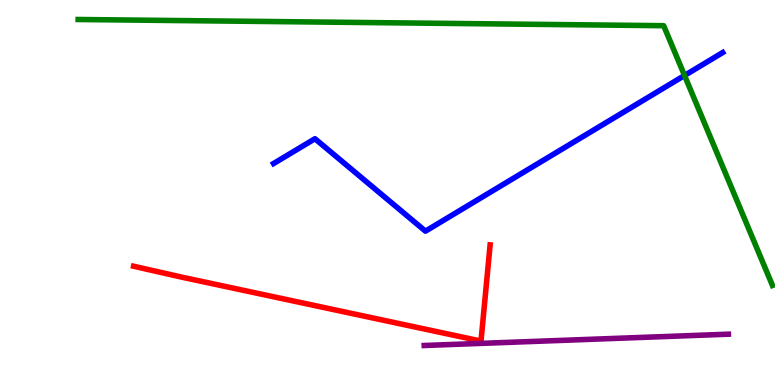[{'lines': ['blue', 'red'], 'intersections': []}, {'lines': ['green', 'red'], 'intersections': []}, {'lines': ['purple', 'red'], 'intersections': []}, {'lines': ['blue', 'green'], 'intersections': [{'x': 8.83, 'y': 8.04}]}, {'lines': ['blue', 'purple'], 'intersections': []}, {'lines': ['green', 'purple'], 'intersections': []}]